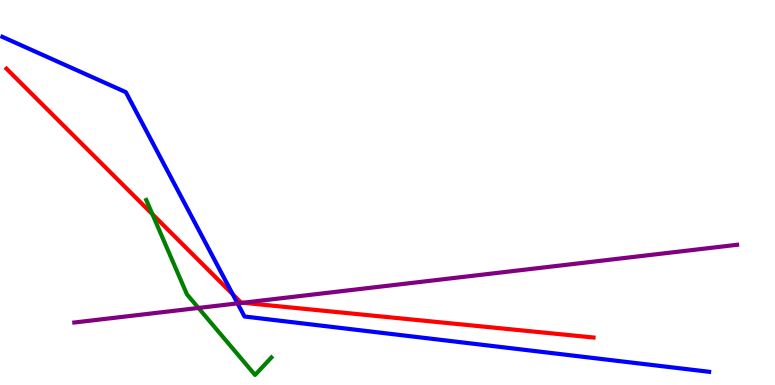[{'lines': ['blue', 'red'], 'intersections': [{'x': 3.0, 'y': 2.36}]}, {'lines': ['green', 'red'], 'intersections': [{'x': 1.97, 'y': 4.44}]}, {'lines': ['purple', 'red'], 'intersections': [{'x': 3.13, 'y': 2.14}]}, {'lines': ['blue', 'green'], 'intersections': []}, {'lines': ['blue', 'purple'], 'intersections': [{'x': 3.07, 'y': 2.12}]}, {'lines': ['green', 'purple'], 'intersections': [{'x': 2.56, 'y': 2.0}]}]